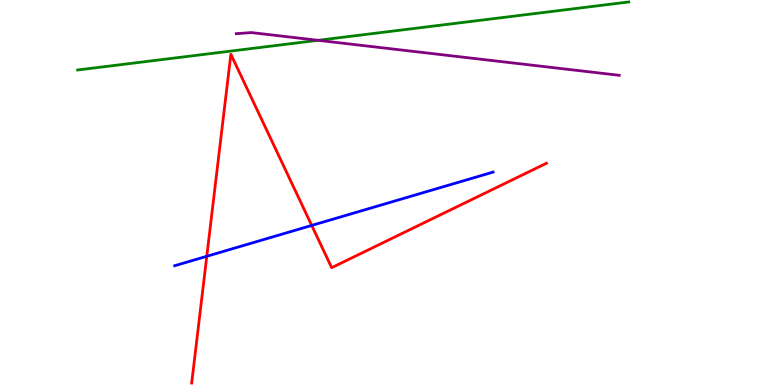[{'lines': ['blue', 'red'], 'intersections': [{'x': 2.67, 'y': 3.34}, {'x': 4.02, 'y': 4.14}]}, {'lines': ['green', 'red'], 'intersections': []}, {'lines': ['purple', 'red'], 'intersections': []}, {'lines': ['blue', 'green'], 'intersections': []}, {'lines': ['blue', 'purple'], 'intersections': []}, {'lines': ['green', 'purple'], 'intersections': [{'x': 4.1, 'y': 8.95}]}]